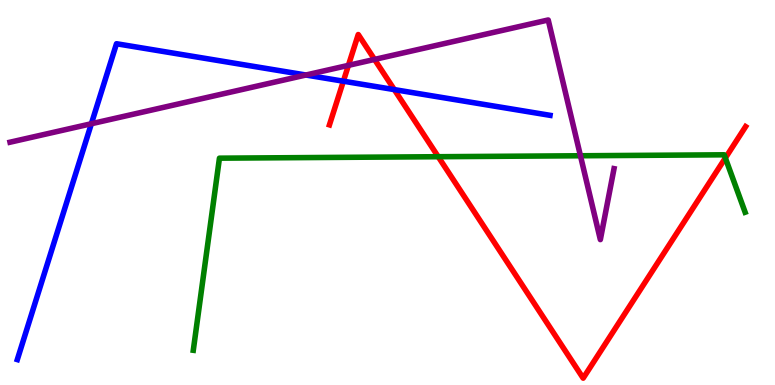[{'lines': ['blue', 'red'], 'intersections': [{'x': 4.43, 'y': 7.89}, {'x': 5.09, 'y': 7.67}]}, {'lines': ['green', 'red'], 'intersections': [{'x': 5.65, 'y': 5.93}, {'x': 9.36, 'y': 5.9}]}, {'lines': ['purple', 'red'], 'intersections': [{'x': 4.5, 'y': 8.3}, {'x': 4.83, 'y': 8.46}]}, {'lines': ['blue', 'green'], 'intersections': []}, {'lines': ['blue', 'purple'], 'intersections': [{'x': 1.18, 'y': 6.79}, {'x': 3.95, 'y': 8.05}]}, {'lines': ['green', 'purple'], 'intersections': [{'x': 7.49, 'y': 5.95}]}]